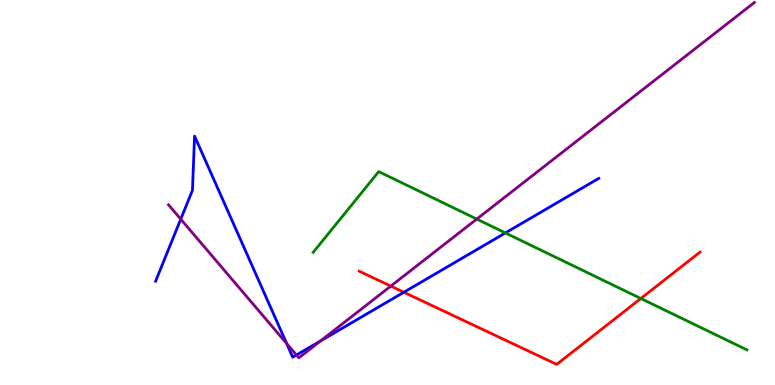[{'lines': ['blue', 'red'], 'intersections': [{'x': 5.21, 'y': 2.41}]}, {'lines': ['green', 'red'], 'intersections': [{'x': 8.27, 'y': 2.25}]}, {'lines': ['purple', 'red'], 'intersections': [{'x': 5.04, 'y': 2.57}]}, {'lines': ['blue', 'green'], 'intersections': [{'x': 6.52, 'y': 3.95}]}, {'lines': ['blue', 'purple'], 'intersections': [{'x': 2.33, 'y': 4.31}, {'x': 3.7, 'y': 1.08}, {'x': 3.83, 'y': 0.779}, {'x': 4.14, 'y': 1.14}]}, {'lines': ['green', 'purple'], 'intersections': [{'x': 6.15, 'y': 4.31}]}]